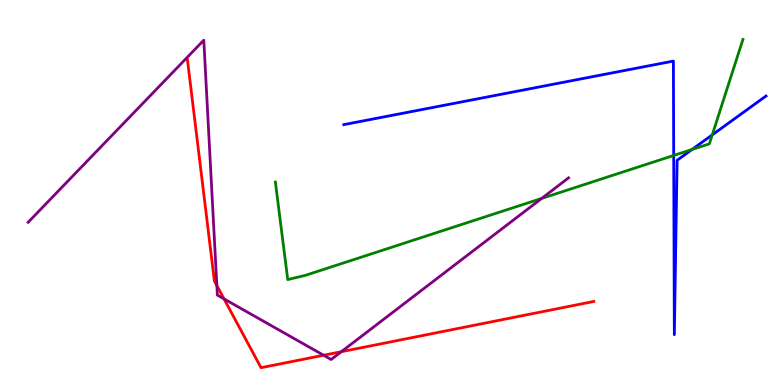[{'lines': ['blue', 'red'], 'intersections': []}, {'lines': ['green', 'red'], 'intersections': []}, {'lines': ['purple', 'red'], 'intersections': [{'x': 2.8, 'y': 2.58}, {'x': 2.89, 'y': 2.24}, {'x': 4.18, 'y': 0.773}, {'x': 4.4, 'y': 0.864}]}, {'lines': ['blue', 'green'], 'intersections': [{'x': 8.69, 'y': 5.96}, {'x': 8.93, 'y': 6.12}, {'x': 9.19, 'y': 6.5}]}, {'lines': ['blue', 'purple'], 'intersections': []}, {'lines': ['green', 'purple'], 'intersections': [{'x': 6.99, 'y': 4.85}]}]